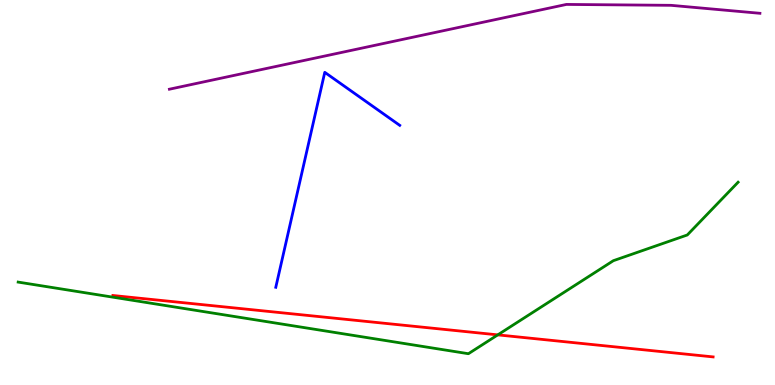[{'lines': ['blue', 'red'], 'intersections': []}, {'lines': ['green', 'red'], 'intersections': [{'x': 6.42, 'y': 1.3}]}, {'lines': ['purple', 'red'], 'intersections': []}, {'lines': ['blue', 'green'], 'intersections': []}, {'lines': ['blue', 'purple'], 'intersections': []}, {'lines': ['green', 'purple'], 'intersections': []}]